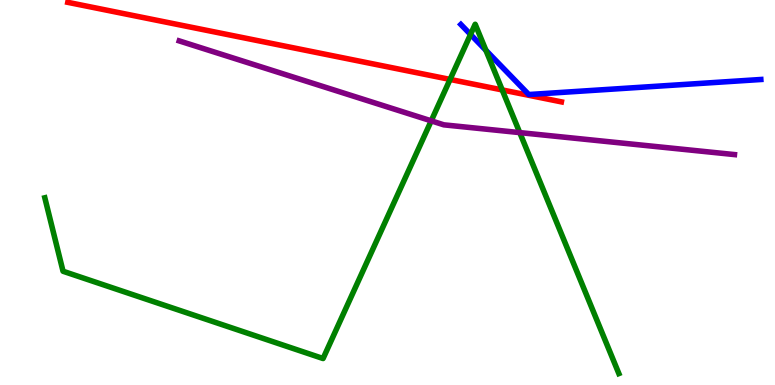[{'lines': ['blue', 'red'], 'intersections': []}, {'lines': ['green', 'red'], 'intersections': [{'x': 5.81, 'y': 7.94}, {'x': 6.48, 'y': 7.66}]}, {'lines': ['purple', 'red'], 'intersections': []}, {'lines': ['blue', 'green'], 'intersections': [{'x': 6.07, 'y': 9.1}, {'x': 6.27, 'y': 8.69}]}, {'lines': ['blue', 'purple'], 'intersections': []}, {'lines': ['green', 'purple'], 'intersections': [{'x': 5.56, 'y': 6.86}, {'x': 6.71, 'y': 6.56}]}]